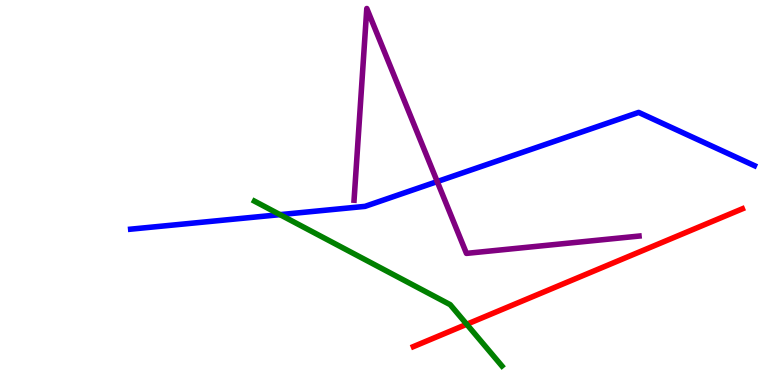[{'lines': ['blue', 'red'], 'intersections': []}, {'lines': ['green', 'red'], 'intersections': [{'x': 6.02, 'y': 1.58}]}, {'lines': ['purple', 'red'], 'intersections': []}, {'lines': ['blue', 'green'], 'intersections': [{'x': 3.61, 'y': 4.42}]}, {'lines': ['blue', 'purple'], 'intersections': [{'x': 5.64, 'y': 5.28}]}, {'lines': ['green', 'purple'], 'intersections': []}]